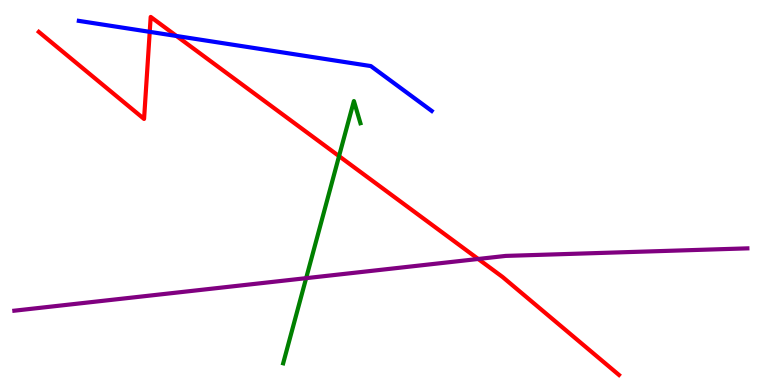[{'lines': ['blue', 'red'], 'intersections': [{'x': 1.93, 'y': 9.17}, {'x': 2.28, 'y': 9.07}]}, {'lines': ['green', 'red'], 'intersections': [{'x': 4.37, 'y': 5.94}]}, {'lines': ['purple', 'red'], 'intersections': [{'x': 6.17, 'y': 3.27}]}, {'lines': ['blue', 'green'], 'intersections': []}, {'lines': ['blue', 'purple'], 'intersections': []}, {'lines': ['green', 'purple'], 'intersections': [{'x': 3.95, 'y': 2.78}]}]